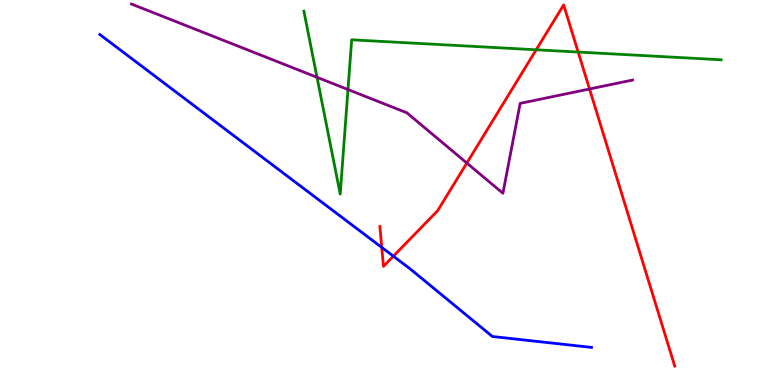[{'lines': ['blue', 'red'], 'intersections': [{'x': 4.93, 'y': 3.57}, {'x': 5.08, 'y': 3.35}]}, {'lines': ['green', 'red'], 'intersections': [{'x': 6.92, 'y': 8.71}, {'x': 7.46, 'y': 8.65}]}, {'lines': ['purple', 'red'], 'intersections': [{'x': 6.02, 'y': 5.77}, {'x': 7.61, 'y': 7.69}]}, {'lines': ['blue', 'green'], 'intersections': []}, {'lines': ['blue', 'purple'], 'intersections': []}, {'lines': ['green', 'purple'], 'intersections': [{'x': 4.09, 'y': 7.99}, {'x': 4.49, 'y': 7.67}]}]